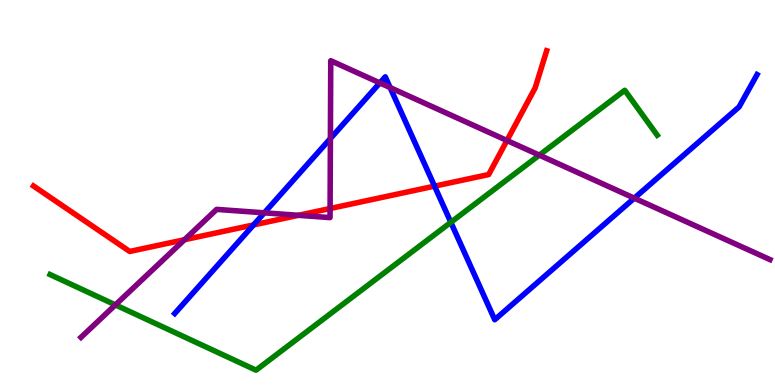[{'lines': ['blue', 'red'], 'intersections': [{'x': 3.27, 'y': 4.16}, {'x': 5.61, 'y': 5.17}]}, {'lines': ['green', 'red'], 'intersections': []}, {'lines': ['purple', 'red'], 'intersections': [{'x': 2.38, 'y': 3.77}, {'x': 3.85, 'y': 4.41}, {'x': 4.26, 'y': 4.58}, {'x': 6.54, 'y': 6.35}]}, {'lines': ['blue', 'green'], 'intersections': [{'x': 5.82, 'y': 4.23}]}, {'lines': ['blue', 'purple'], 'intersections': [{'x': 3.41, 'y': 4.47}, {'x': 4.26, 'y': 6.4}, {'x': 4.9, 'y': 7.85}, {'x': 5.03, 'y': 7.72}, {'x': 8.18, 'y': 4.85}]}, {'lines': ['green', 'purple'], 'intersections': [{'x': 1.49, 'y': 2.08}, {'x': 6.96, 'y': 5.97}]}]